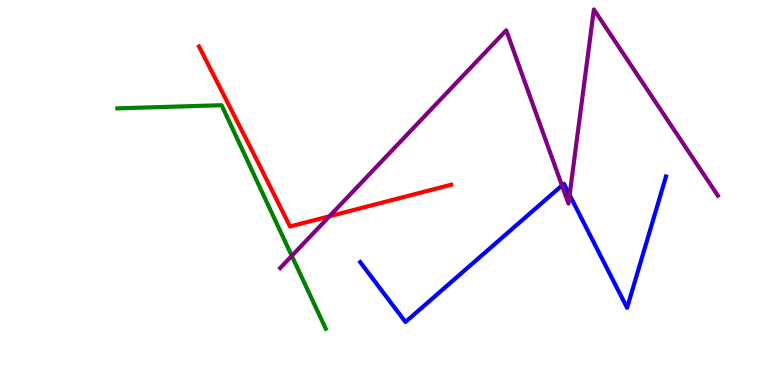[{'lines': ['blue', 'red'], 'intersections': []}, {'lines': ['green', 'red'], 'intersections': []}, {'lines': ['purple', 'red'], 'intersections': [{'x': 4.25, 'y': 4.38}]}, {'lines': ['blue', 'green'], 'intersections': []}, {'lines': ['blue', 'purple'], 'intersections': [{'x': 7.25, 'y': 5.18}, {'x': 7.35, 'y': 4.93}]}, {'lines': ['green', 'purple'], 'intersections': [{'x': 3.77, 'y': 3.35}]}]